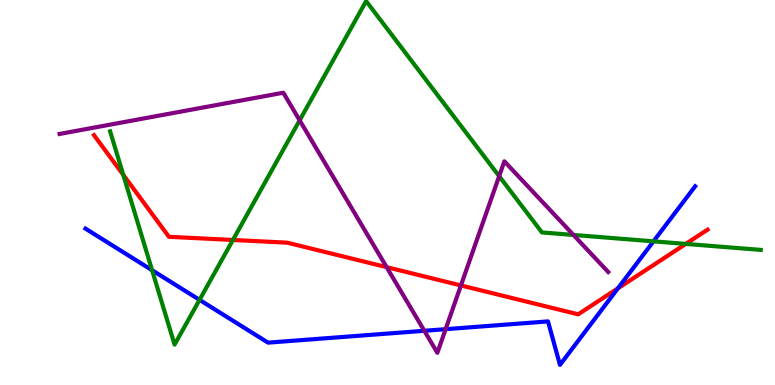[{'lines': ['blue', 'red'], 'intersections': [{'x': 7.97, 'y': 2.51}]}, {'lines': ['green', 'red'], 'intersections': [{'x': 1.59, 'y': 5.46}, {'x': 3.01, 'y': 3.77}, {'x': 8.85, 'y': 3.66}]}, {'lines': ['purple', 'red'], 'intersections': [{'x': 4.99, 'y': 3.06}, {'x': 5.95, 'y': 2.59}]}, {'lines': ['blue', 'green'], 'intersections': [{'x': 1.96, 'y': 2.98}, {'x': 2.57, 'y': 2.21}, {'x': 8.43, 'y': 3.73}]}, {'lines': ['blue', 'purple'], 'intersections': [{'x': 5.48, 'y': 1.41}, {'x': 5.75, 'y': 1.45}]}, {'lines': ['green', 'purple'], 'intersections': [{'x': 3.87, 'y': 6.87}, {'x': 6.44, 'y': 5.42}, {'x': 7.4, 'y': 3.9}]}]